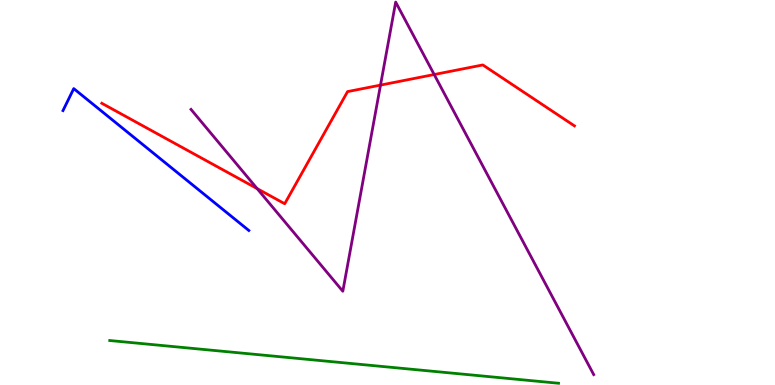[{'lines': ['blue', 'red'], 'intersections': []}, {'lines': ['green', 'red'], 'intersections': []}, {'lines': ['purple', 'red'], 'intersections': [{'x': 3.32, 'y': 5.1}, {'x': 4.91, 'y': 7.79}, {'x': 5.6, 'y': 8.06}]}, {'lines': ['blue', 'green'], 'intersections': []}, {'lines': ['blue', 'purple'], 'intersections': []}, {'lines': ['green', 'purple'], 'intersections': []}]